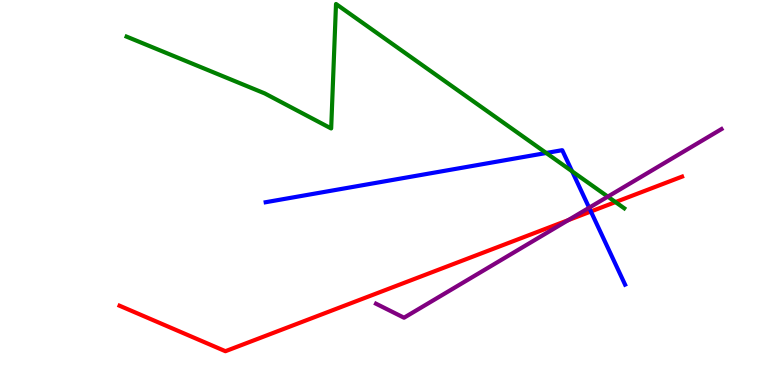[{'lines': ['blue', 'red'], 'intersections': [{'x': 7.62, 'y': 4.51}]}, {'lines': ['green', 'red'], 'intersections': [{'x': 7.94, 'y': 4.75}]}, {'lines': ['purple', 'red'], 'intersections': [{'x': 7.33, 'y': 4.28}]}, {'lines': ['blue', 'green'], 'intersections': [{'x': 7.05, 'y': 6.03}, {'x': 7.38, 'y': 5.55}]}, {'lines': ['blue', 'purple'], 'intersections': [{'x': 7.6, 'y': 4.6}]}, {'lines': ['green', 'purple'], 'intersections': [{'x': 7.84, 'y': 4.89}]}]